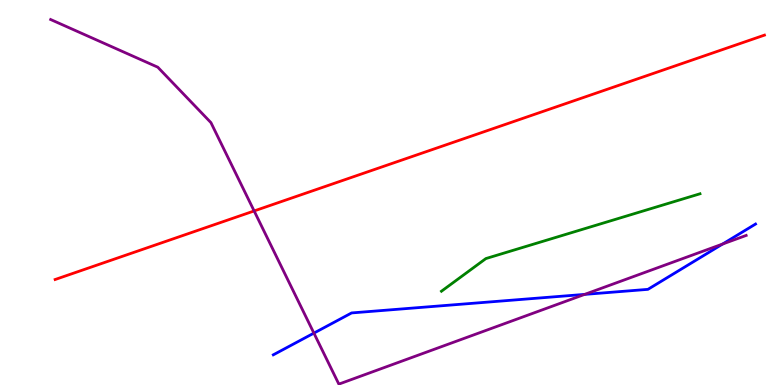[{'lines': ['blue', 'red'], 'intersections': []}, {'lines': ['green', 'red'], 'intersections': []}, {'lines': ['purple', 'red'], 'intersections': [{'x': 3.28, 'y': 4.52}]}, {'lines': ['blue', 'green'], 'intersections': []}, {'lines': ['blue', 'purple'], 'intersections': [{'x': 4.05, 'y': 1.35}, {'x': 7.54, 'y': 2.35}, {'x': 9.32, 'y': 3.66}]}, {'lines': ['green', 'purple'], 'intersections': []}]